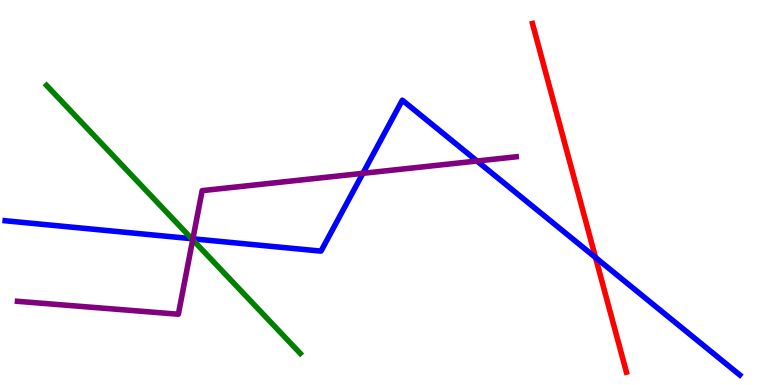[{'lines': ['blue', 'red'], 'intersections': [{'x': 7.68, 'y': 3.31}]}, {'lines': ['green', 'red'], 'intersections': []}, {'lines': ['purple', 'red'], 'intersections': []}, {'lines': ['blue', 'green'], 'intersections': [{'x': 2.47, 'y': 3.8}]}, {'lines': ['blue', 'purple'], 'intersections': [{'x': 2.49, 'y': 3.8}, {'x': 4.68, 'y': 5.5}, {'x': 6.16, 'y': 5.82}]}, {'lines': ['green', 'purple'], 'intersections': [{'x': 2.49, 'y': 3.77}]}]